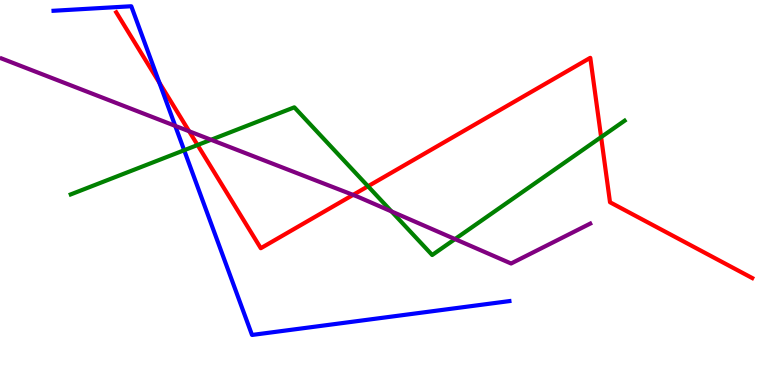[{'lines': ['blue', 'red'], 'intersections': [{'x': 2.06, 'y': 7.85}]}, {'lines': ['green', 'red'], 'intersections': [{'x': 2.55, 'y': 6.23}, {'x': 4.75, 'y': 5.16}, {'x': 7.76, 'y': 6.44}]}, {'lines': ['purple', 'red'], 'intersections': [{'x': 2.44, 'y': 6.59}, {'x': 4.56, 'y': 4.94}]}, {'lines': ['blue', 'green'], 'intersections': [{'x': 2.38, 'y': 6.1}]}, {'lines': ['blue', 'purple'], 'intersections': [{'x': 2.26, 'y': 6.73}]}, {'lines': ['green', 'purple'], 'intersections': [{'x': 2.72, 'y': 6.37}, {'x': 5.05, 'y': 4.51}, {'x': 5.87, 'y': 3.79}]}]